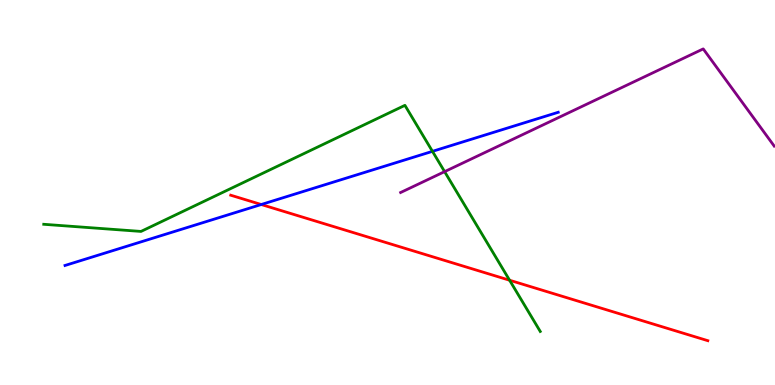[{'lines': ['blue', 'red'], 'intersections': [{'x': 3.37, 'y': 4.69}]}, {'lines': ['green', 'red'], 'intersections': [{'x': 6.58, 'y': 2.72}]}, {'lines': ['purple', 'red'], 'intersections': []}, {'lines': ['blue', 'green'], 'intersections': [{'x': 5.58, 'y': 6.07}]}, {'lines': ['blue', 'purple'], 'intersections': []}, {'lines': ['green', 'purple'], 'intersections': [{'x': 5.74, 'y': 5.54}]}]